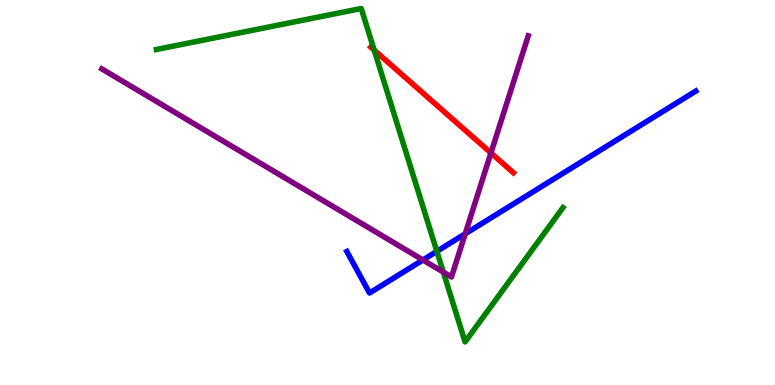[{'lines': ['blue', 'red'], 'intersections': []}, {'lines': ['green', 'red'], 'intersections': [{'x': 4.83, 'y': 8.7}]}, {'lines': ['purple', 'red'], 'intersections': [{'x': 6.33, 'y': 6.03}]}, {'lines': ['blue', 'green'], 'intersections': [{'x': 5.64, 'y': 3.47}]}, {'lines': ['blue', 'purple'], 'intersections': [{'x': 5.46, 'y': 3.25}, {'x': 6.0, 'y': 3.93}]}, {'lines': ['green', 'purple'], 'intersections': [{'x': 5.72, 'y': 2.93}]}]